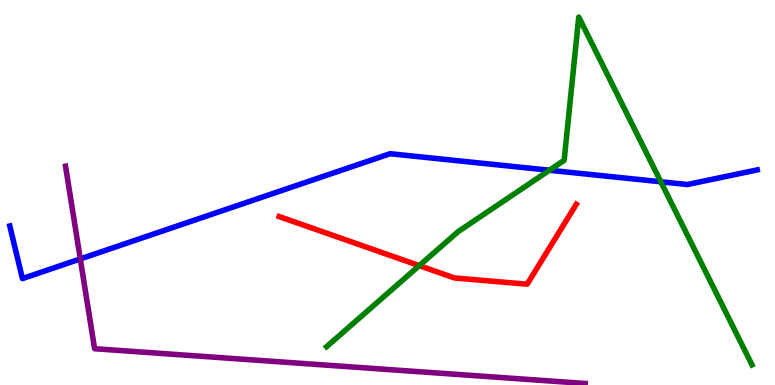[{'lines': ['blue', 'red'], 'intersections': []}, {'lines': ['green', 'red'], 'intersections': [{'x': 5.41, 'y': 3.1}]}, {'lines': ['purple', 'red'], 'intersections': []}, {'lines': ['blue', 'green'], 'intersections': [{'x': 7.09, 'y': 5.58}, {'x': 8.53, 'y': 5.28}]}, {'lines': ['blue', 'purple'], 'intersections': [{'x': 1.04, 'y': 3.27}]}, {'lines': ['green', 'purple'], 'intersections': []}]